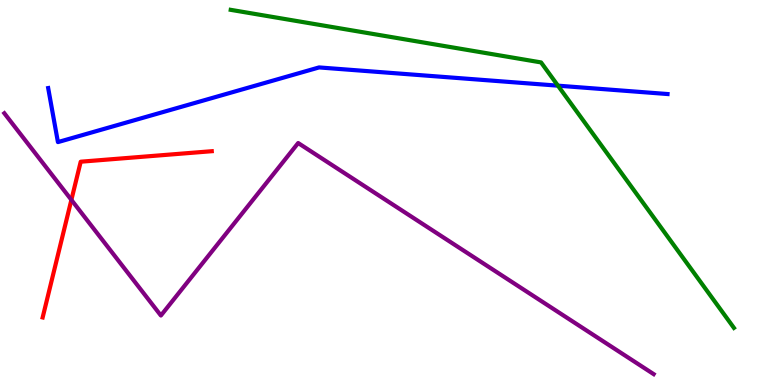[{'lines': ['blue', 'red'], 'intersections': []}, {'lines': ['green', 'red'], 'intersections': []}, {'lines': ['purple', 'red'], 'intersections': [{'x': 0.921, 'y': 4.81}]}, {'lines': ['blue', 'green'], 'intersections': [{'x': 7.2, 'y': 7.77}]}, {'lines': ['blue', 'purple'], 'intersections': []}, {'lines': ['green', 'purple'], 'intersections': []}]